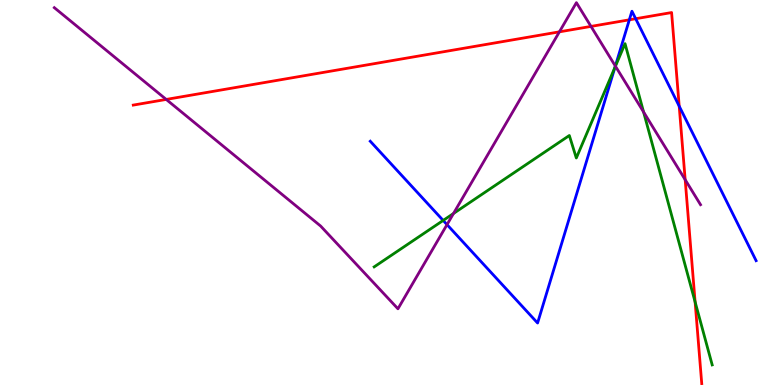[{'lines': ['blue', 'red'], 'intersections': [{'x': 8.12, 'y': 9.49}, {'x': 8.2, 'y': 9.51}, {'x': 8.76, 'y': 7.24}]}, {'lines': ['green', 'red'], 'intersections': [{'x': 8.97, 'y': 2.16}]}, {'lines': ['purple', 'red'], 'intersections': [{'x': 2.14, 'y': 7.42}, {'x': 7.22, 'y': 9.17}, {'x': 7.63, 'y': 9.31}, {'x': 8.84, 'y': 5.33}]}, {'lines': ['blue', 'green'], 'intersections': [{'x': 5.72, 'y': 4.27}, {'x': 7.93, 'y': 8.25}]}, {'lines': ['blue', 'purple'], 'intersections': [{'x': 5.77, 'y': 4.17}, {'x': 7.94, 'y': 8.28}]}, {'lines': ['green', 'purple'], 'intersections': [{'x': 5.85, 'y': 4.46}, {'x': 7.94, 'y': 8.28}, {'x': 8.3, 'y': 7.09}]}]